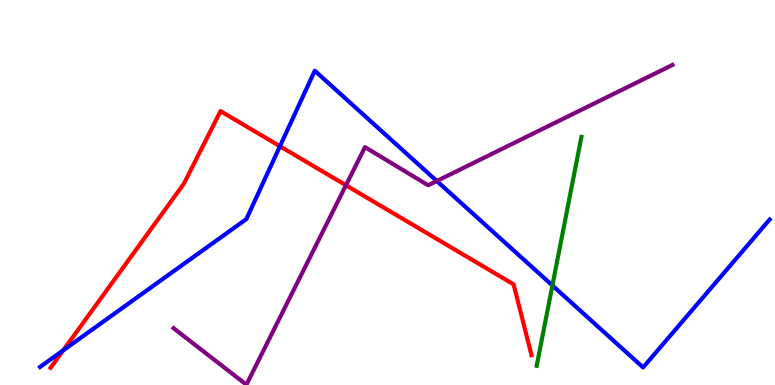[{'lines': ['blue', 'red'], 'intersections': [{'x': 0.816, 'y': 0.901}, {'x': 3.61, 'y': 6.2}]}, {'lines': ['green', 'red'], 'intersections': []}, {'lines': ['purple', 'red'], 'intersections': [{'x': 4.46, 'y': 5.19}]}, {'lines': ['blue', 'green'], 'intersections': [{'x': 7.13, 'y': 2.59}]}, {'lines': ['blue', 'purple'], 'intersections': [{'x': 5.64, 'y': 5.3}]}, {'lines': ['green', 'purple'], 'intersections': []}]